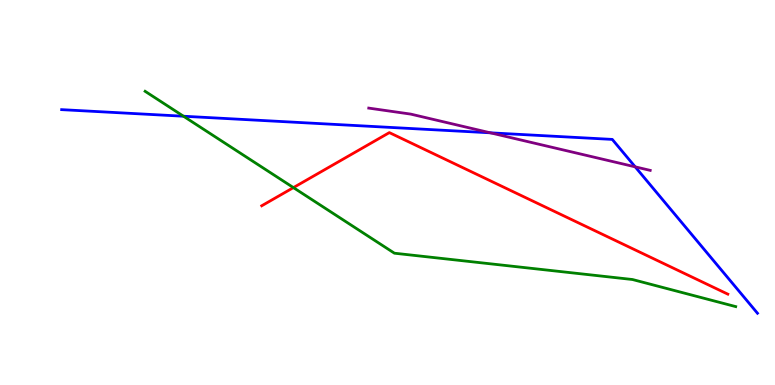[{'lines': ['blue', 'red'], 'intersections': []}, {'lines': ['green', 'red'], 'intersections': [{'x': 3.79, 'y': 5.13}]}, {'lines': ['purple', 'red'], 'intersections': []}, {'lines': ['blue', 'green'], 'intersections': [{'x': 2.37, 'y': 6.98}]}, {'lines': ['blue', 'purple'], 'intersections': [{'x': 6.33, 'y': 6.55}, {'x': 8.2, 'y': 5.67}]}, {'lines': ['green', 'purple'], 'intersections': []}]